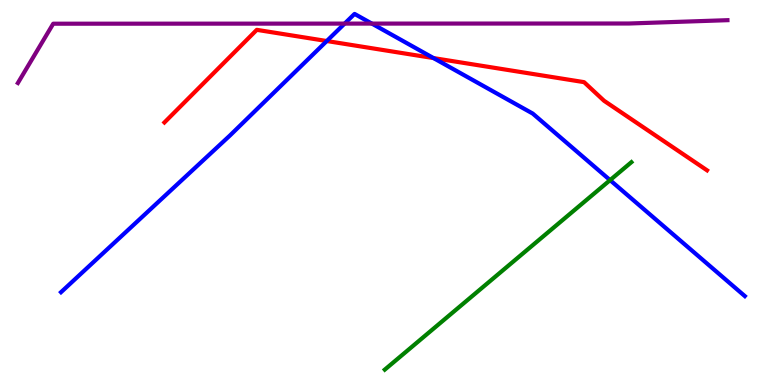[{'lines': ['blue', 'red'], 'intersections': [{'x': 4.22, 'y': 8.93}, {'x': 5.59, 'y': 8.49}]}, {'lines': ['green', 'red'], 'intersections': []}, {'lines': ['purple', 'red'], 'intersections': []}, {'lines': ['blue', 'green'], 'intersections': [{'x': 7.87, 'y': 5.32}]}, {'lines': ['blue', 'purple'], 'intersections': [{'x': 4.45, 'y': 9.39}, {'x': 4.8, 'y': 9.39}]}, {'lines': ['green', 'purple'], 'intersections': []}]